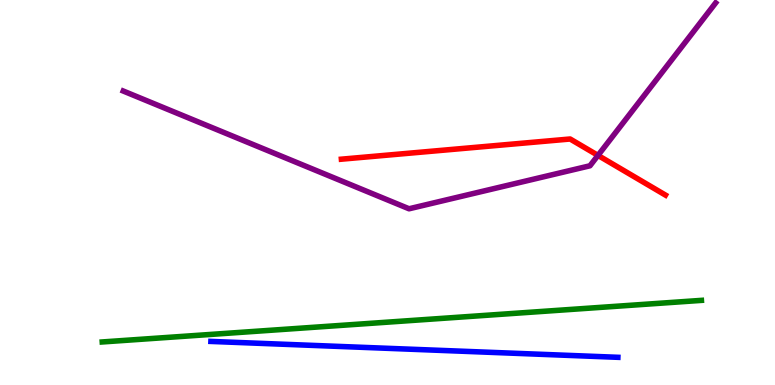[{'lines': ['blue', 'red'], 'intersections': []}, {'lines': ['green', 'red'], 'intersections': []}, {'lines': ['purple', 'red'], 'intersections': [{'x': 7.72, 'y': 5.96}]}, {'lines': ['blue', 'green'], 'intersections': []}, {'lines': ['blue', 'purple'], 'intersections': []}, {'lines': ['green', 'purple'], 'intersections': []}]